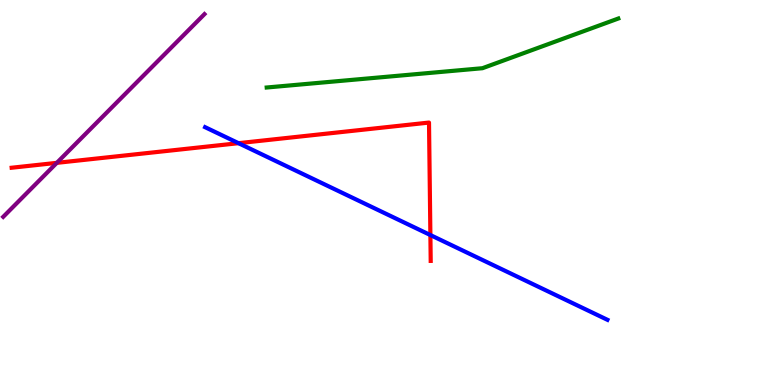[{'lines': ['blue', 'red'], 'intersections': [{'x': 3.08, 'y': 6.28}, {'x': 5.55, 'y': 3.89}]}, {'lines': ['green', 'red'], 'intersections': []}, {'lines': ['purple', 'red'], 'intersections': [{'x': 0.733, 'y': 5.77}]}, {'lines': ['blue', 'green'], 'intersections': []}, {'lines': ['blue', 'purple'], 'intersections': []}, {'lines': ['green', 'purple'], 'intersections': []}]